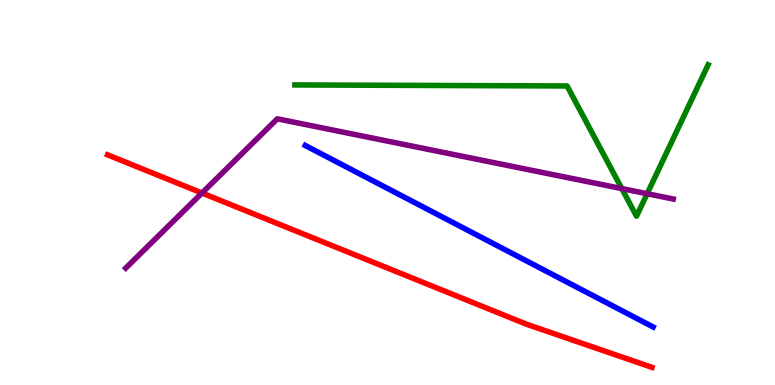[{'lines': ['blue', 'red'], 'intersections': []}, {'lines': ['green', 'red'], 'intersections': []}, {'lines': ['purple', 'red'], 'intersections': [{'x': 2.61, 'y': 4.99}]}, {'lines': ['blue', 'green'], 'intersections': []}, {'lines': ['blue', 'purple'], 'intersections': []}, {'lines': ['green', 'purple'], 'intersections': [{'x': 8.02, 'y': 5.1}, {'x': 8.35, 'y': 4.97}]}]